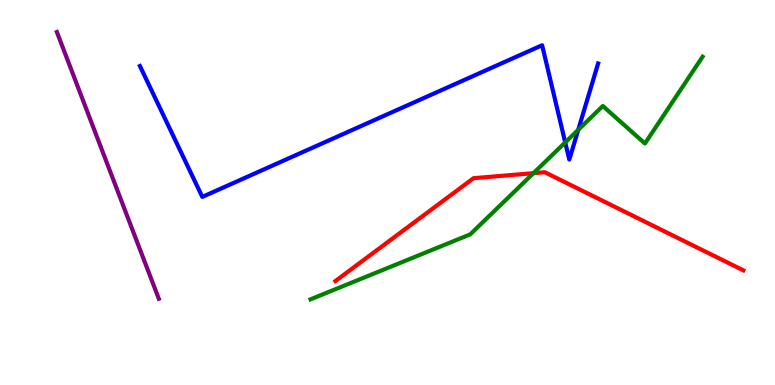[{'lines': ['blue', 'red'], 'intersections': []}, {'lines': ['green', 'red'], 'intersections': [{'x': 6.88, 'y': 5.5}]}, {'lines': ['purple', 'red'], 'intersections': []}, {'lines': ['blue', 'green'], 'intersections': [{'x': 7.29, 'y': 6.3}, {'x': 7.46, 'y': 6.63}]}, {'lines': ['blue', 'purple'], 'intersections': []}, {'lines': ['green', 'purple'], 'intersections': []}]